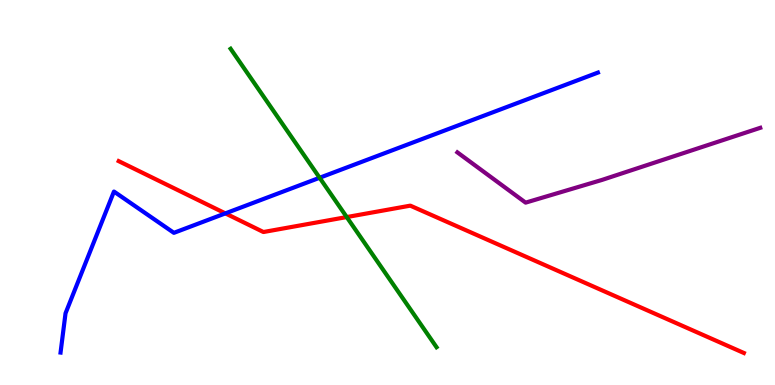[{'lines': ['blue', 'red'], 'intersections': [{'x': 2.91, 'y': 4.46}]}, {'lines': ['green', 'red'], 'intersections': [{'x': 4.47, 'y': 4.36}]}, {'lines': ['purple', 'red'], 'intersections': []}, {'lines': ['blue', 'green'], 'intersections': [{'x': 4.12, 'y': 5.38}]}, {'lines': ['blue', 'purple'], 'intersections': []}, {'lines': ['green', 'purple'], 'intersections': []}]